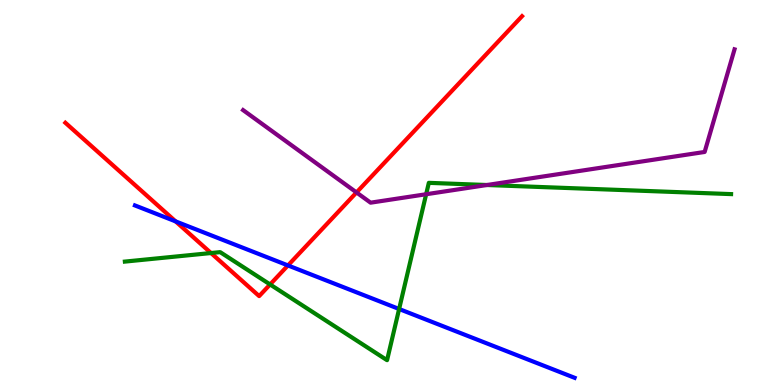[{'lines': ['blue', 'red'], 'intersections': [{'x': 2.27, 'y': 4.25}, {'x': 3.72, 'y': 3.11}]}, {'lines': ['green', 'red'], 'intersections': [{'x': 2.72, 'y': 3.43}, {'x': 3.49, 'y': 2.61}]}, {'lines': ['purple', 'red'], 'intersections': [{'x': 4.6, 'y': 5.0}]}, {'lines': ['blue', 'green'], 'intersections': [{'x': 5.15, 'y': 1.97}]}, {'lines': ['blue', 'purple'], 'intersections': []}, {'lines': ['green', 'purple'], 'intersections': [{'x': 5.5, 'y': 4.95}, {'x': 6.28, 'y': 5.19}]}]